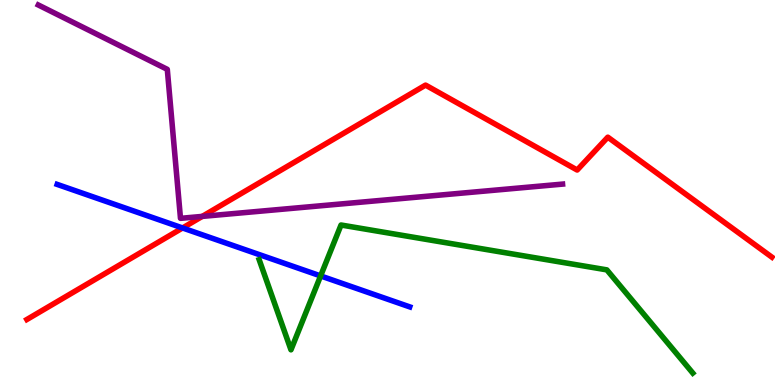[{'lines': ['blue', 'red'], 'intersections': [{'x': 2.36, 'y': 4.08}]}, {'lines': ['green', 'red'], 'intersections': []}, {'lines': ['purple', 'red'], 'intersections': [{'x': 2.61, 'y': 4.38}]}, {'lines': ['blue', 'green'], 'intersections': [{'x': 4.14, 'y': 2.83}]}, {'lines': ['blue', 'purple'], 'intersections': []}, {'lines': ['green', 'purple'], 'intersections': []}]